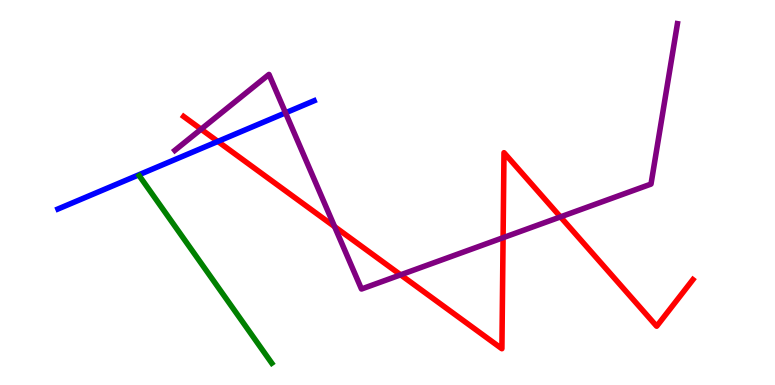[{'lines': ['blue', 'red'], 'intersections': [{'x': 2.81, 'y': 6.33}]}, {'lines': ['green', 'red'], 'intersections': []}, {'lines': ['purple', 'red'], 'intersections': [{'x': 2.59, 'y': 6.64}, {'x': 4.32, 'y': 4.11}, {'x': 5.17, 'y': 2.86}, {'x': 6.49, 'y': 3.83}, {'x': 7.23, 'y': 4.37}]}, {'lines': ['blue', 'green'], 'intersections': []}, {'lines': ['blue', 'purple'], 'intersections': [{'x': 3.68, 'y': 7.07}]}, {'lines': ['green', 'purple'], 'intersections': []}]